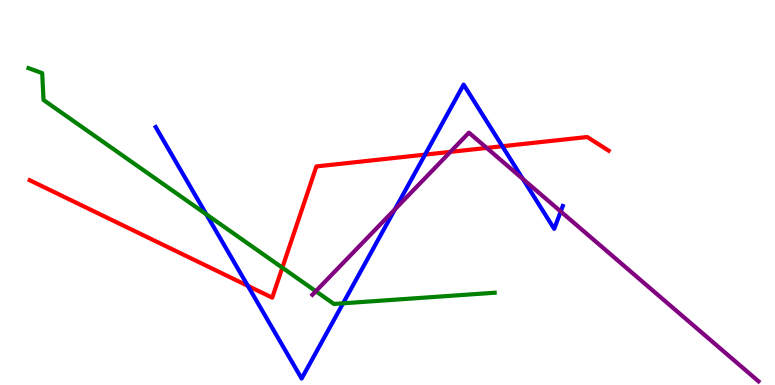[{'lines': ['blue', 'red'], 'intersections': [{'x': 3.2, 'y': 2.58}, {'x': 5.48, 'y': 5.98}, {'x': 6.48, 'y': 6.2}]}, {'lines': ['green', 'red'], 'intersections': [{'x': 3.64, 'y': 3.05}]}, {'lines': ['purple', 'red'], 'intersections': [{'x': 5.81, 'y': 6.06}, {'x': 6.28, 'y': 6.16}]}, {'lines': ['blue', 'green'], 'intersections': [{'x': 2.66, 'y': 4.43}, {'x': 4.43, 'y': 2.12}]}, {'lines': ['blue', 'purple'], 'intersections': [{'x': 5.1, 'y': 4.56}, {'x': 6.75, 'y': 5.35}, {'x': 7.24, 'y': 4.51}]}, {'lines': ['green', 'purple'], 'intersections': [{'x': 4.07, 'y': 2.44}]}]